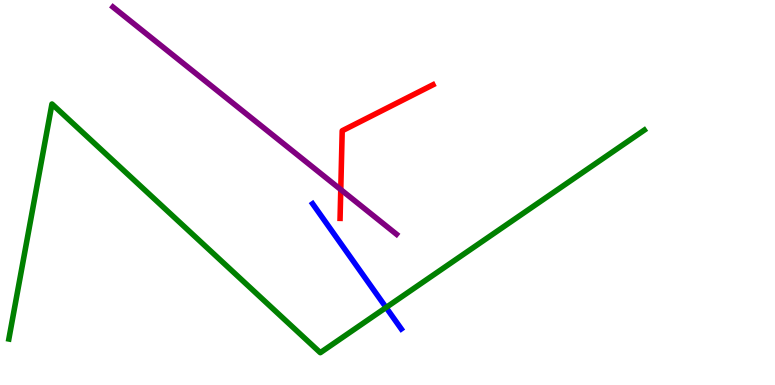[{'lines': ['blue', 'red'], 'intersections': []}, {'lines': ['green', 'red'], 'intersections': []}, {'lines': ['purple', 'red'], 'intersections': [{'x': 4.4, 'y': 5.08}]}, {'lines': ['blue', 'green'], 'intersections': [{'x': 4.98, 'y': 2.01}]}, {'lines': ['blue', 'purple'], 'intersections': []}, {'lines': ['green', 'purple'], 'intersections': []}]